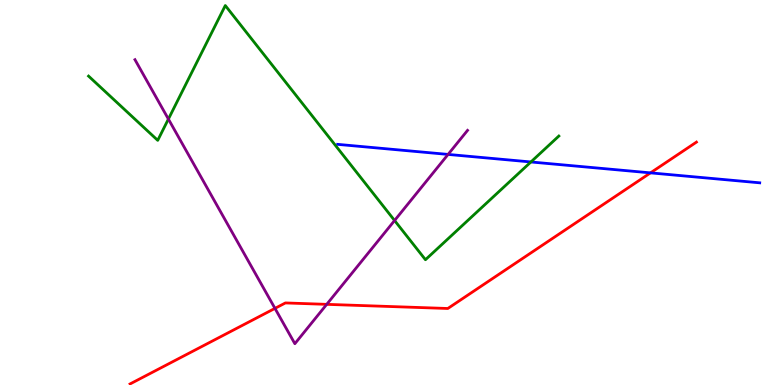[{'lines': ['blue', 'red'], 'intersections': [{'x': 8.39, 'y': 5.51}]}, {'lines': ['green', 'red'], 'intersections': []}, {'lines': ['purple', 'red'], 'intersections': [{'x': 3.55, 'y': 1.99}, {'x': 4.22, 'y': 2.09}]}, {'lines': ['blue', 'green'], 'intersections': [{'x': 6.85, 'y': 5.79}]}, {'lines': ['blue', 'purple'], 'intersections': [{'x': 5.78, 'y': 5.99}]}, {'lines': ['green', 'purple'], 'intersections': [{'x': 2.17, 'y': 6.91}, {'x': 5.09, 'y': 4.27}]}]